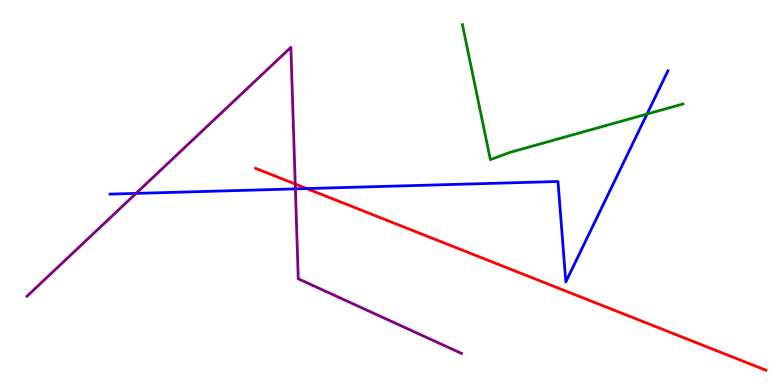[{'lines': ['blue', 'red'], 'intersections': [{'x': 3.96, 'y': 5.1}]}, {'lines': ['green', 'red'], 'intersections': []}, {'lines': ['purple', 'red'], 'intersections': [{'x': 3.81, 'y': 5.22}]}, {'lines': ['blue', 'green'], 'intersections': [{'x': 8.35, 'y': 7.04}]}, {'lines': ['blue', 'purple'], 'intersections': [{'x': 1.76, 'y': 4.98}, {'x': 3.81, 'y': 5.09}]}, {'lines': ['green', 'purple'], 'intersections': []}]